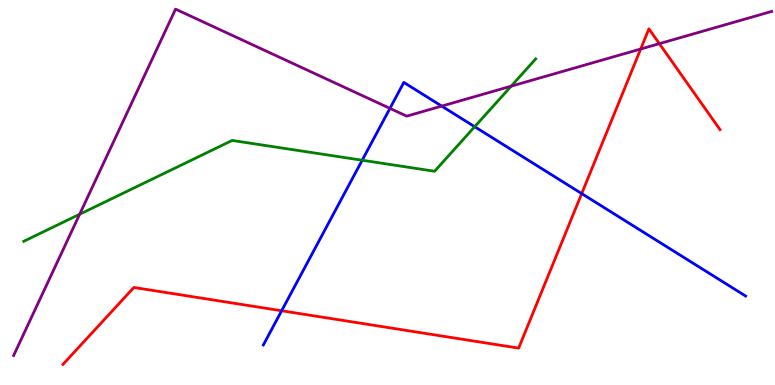[{'lines': ['blue', 'red'], 'intersections': [{'x': 3.63, 'y': 1.93}, {'x': 7.51, 'y': 4.97}]}, {'lines': ['green', 'red'], 'intersections': []}, {'lines': ['purple', 'red'], 'intersections': [{'x': 8.27, 'y': 8.73}, {'x': 8.51, 'y': 8.87}]}, {'lines': ['blue', 'green'], 'intersections': [{'x': 4.67, 'y': 5.84}, {'x': 6.13, 'y': 6.71}]}, {'lines': ['blue', 'purple'], 'intersections': [{'x': 5.03, 'y': 7.18}, {'x': 5.7, 'y': 7.24}]}, {'lines': ['green', 'purple'], 'intersections': [{'x': 1.03, 'y': 4.44}, {'x': 6.6, 'y': 7.76}]}]